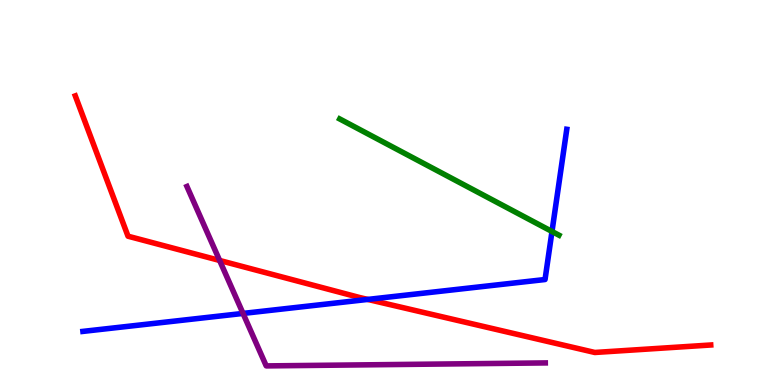[{'lines': ['blue', 'red'], 'intersections': [{'x': 4.75, 'y': 2.22}]}, {'lines': ['green', 'red'], 'intersections': []}, {'lines': ['purple', 'red'], 'intersections': [{'x': 2.83, 'y': 3.23}]}, {'lines': ['blue', 'green'], 'intersections': [{'x': 7.12, 'y': 3.99}]}, {'lines': ['blue', 'purple'], 'intersections': [{'x': 3.14, 'y': 1.86}]}, {'lines': ['green', 'purple'], 'intersections': []}]